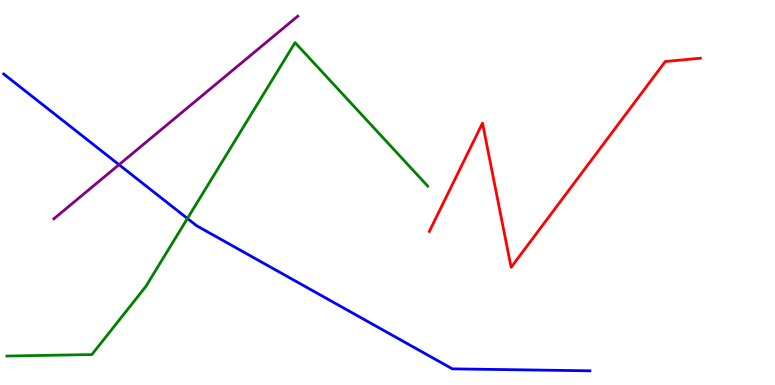[{'lines': ['blue', 'red'], 'intersections': []}, {'lines': ['green', 'red'], 'intersections': []}, {'lines': ['purple', 'red'], 'intersections': []}, {'lines': ['blue', 'green'], 'intersections': [{'x': 2.42, 'y': 4.33}]}, {'lines': ['blue', 'purple'], 'intersections': [{'x': 1.54, 'y': 5.72}]}, {'lines': ['green', 'purple'], 'intersections': []}]